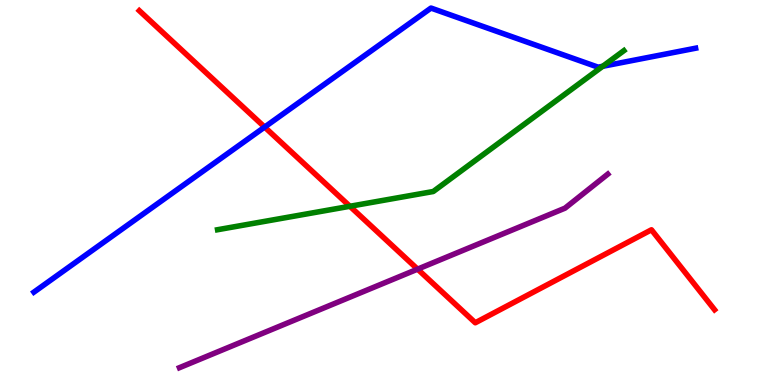[{'lines': ['blue', 'red'], 'intersections': [{'x': 3.41, 'y': 6.7}]}, {'lines': ['green', 'red'], 'intersections': [{'x': 4.51, 'y': 4.64}]}, {'lines': ['purple', 'red'], 'intersections': [{'x': 5.39, 'y': 3.01}]}, {'lines': ['blue', 'green'], 'intersections': [{'x': 7.78, 'y': 8.28}]}, {'lines': ['blue', 'purple'], 'intersections': []}, {'lines': ['green', 'purple'], 'intersections': []}]